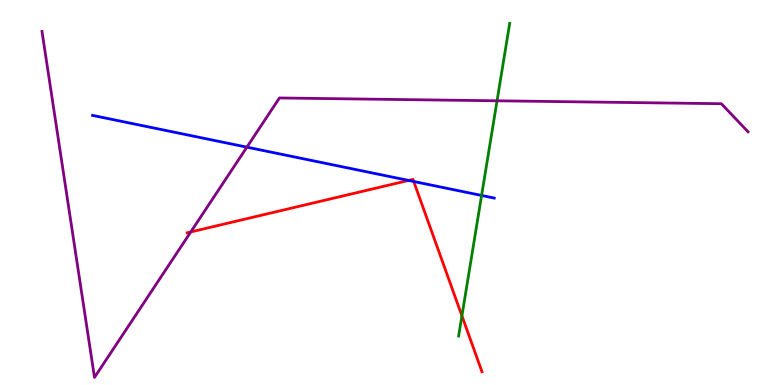[{'lines': ['blue', 'red'], 'intersections': [{'x': 5.27, 'y': 5.31}, {'x': 5.34, 'y': 5.29}]}, {'lines': ['green', 'red'], 'intersections': [{'x': 5.96, 'y': 1.8}]}, {'lines': ['purple', 'red'], 'intersections': [{'x': 2.46, 'y': 3.98}]}, {'lines': ['blue', 'green'], 'intersections': [{'x': 6.21, 'y': 4.92}]}, {'lines': ['blue', 'purple'], 'intersections': [{'x': 3.19, 'y': 6.18}]}, {'lines': ['green', 'purple'], 'intersections': [{'x': 6.41, 'y': 7.38}]}]